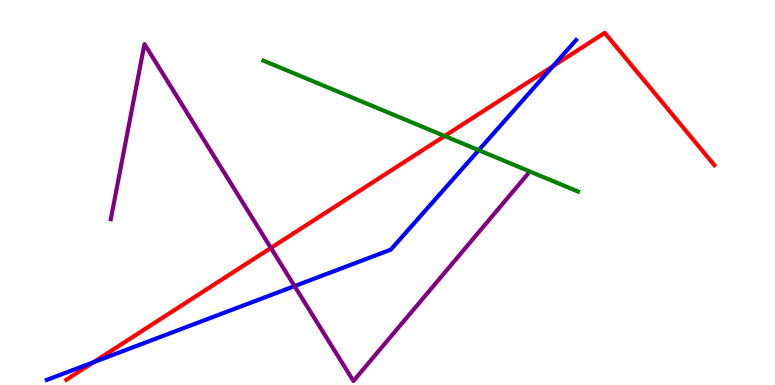[{'lines': ['blue', 'red'], 'intersections': [{'x': 1.21, 'y': 0.592}, {'x': 7.13, 'y': 8.28}]}, {'lines': ['green', 'red'], 'intersections': [{'x': 5.74, 'y': 6.47}]}, {'lines': ['purple', 'red'], 'intersections': [{'x': 3.5, 'y': 3.56}]}, {'lines': ['blue', 'green'], 'intersections': [{'x': 6.18, 'y': 6.1}]}, {'lines': ['blue', 'purple'], 'intersections': [{'x': 3.8, 'y': 2.57}]}, {'lines': ['green', 'purple'], 'intersections': []}]